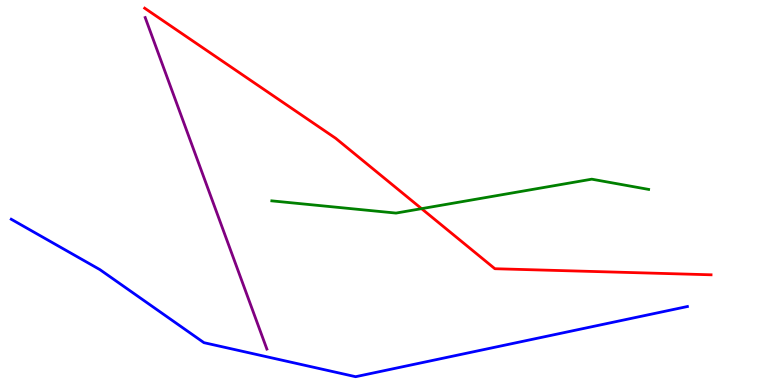[{'lines': ['blue', 'red'], 'intersections': []}, {'lines': ['green', 'red'], 'intersections': [{'x': 5.44, 'y': 4.58}]}, {'lines': ['purple', 'red'], 'intersections': []}, {'lines': ['blue', 'green'], 'intersections': []}, {'lines': ['blue', 'purple'], 'intersections': []}, {'lines': ['green', 'purple'], 'intersections': []}]